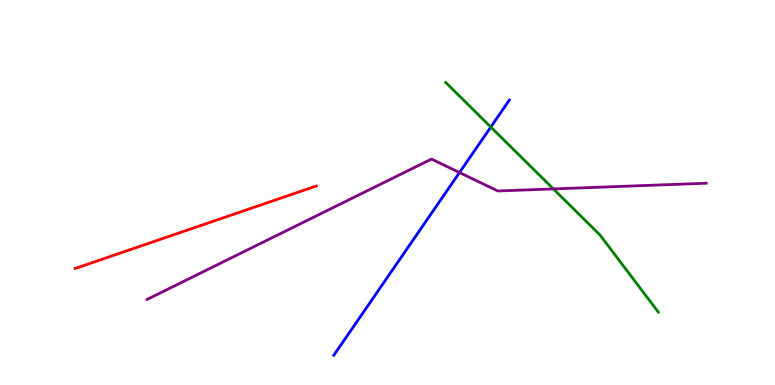[{'lines': ['blue', 'red'], 'intersections': []}, {'lines': ['green', 'red'], 'intersections': []}, {'lines': ['purple', 'red'], 'intersections': []}, {'lines': ['blue', 'green'], 'intersections': [{'x': 6.33, 'y': 6.7}]}, {'lines': ['blue', 'purple'], 'intersections': [{'x': 5.93, 'y': 5.52}]}, {'lines': ['green', 'purple'], 'intersections': [{'x': 7.14, 'y': 5.09}]}]